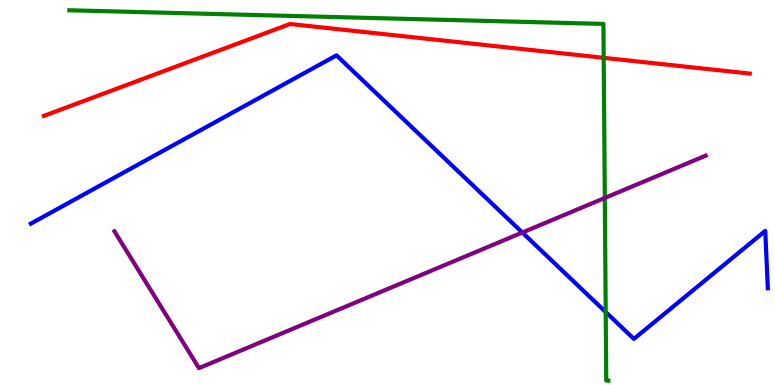[{'lines': ['blue', 'red'], 'intersections': []}, {'lines': ['green', 'red'], 'intersections': [{'x': 7.79, 'y': 8.5}]}, {'lines': ['purple', 'red'], 'intersections': []}, {'lines': ['blue', 'green'], 'intersections': [{'x': 7.82, 'y': 1.9}]}, {'lines': ['blue', 'purple'], 'intersections': [{'x': 6.74, 'y': 3.96}]}, {'lines': ['green', 'purple'], 'intersections': [{'x': 7.8, 'y': 4.86}]}]